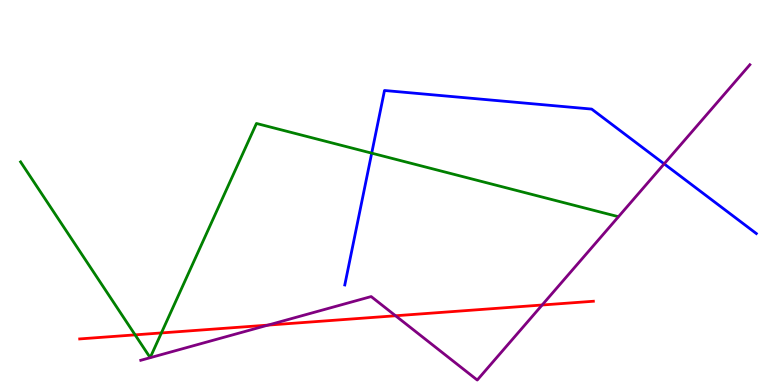[{'lines': ['blue', 'red'], 'intersections': []}, {'lines': ['green', 'red'], 'intersections': [{'x': 1.74, 'y': 1.3}, {'x': 2.08, 'y': 1.35}]}, {'lines': ['purple', 'red'], 'intersections': [{'x': 3.46, 'y': 1.56}, {'x': 5.1, 'y': 1.8}, {'x': 7.0, 'y': 2.08}]}, {'lines': ['blue', 'green'], 'intersections': [{'x': 4.8, 'y': 6.02}]}, {'lines': ['blue', 'purple'], 'intersections': [{'x': 8.57, 'y': 5.74}]}, {'lines': ['green', 'purple'], 'intersections': []}]